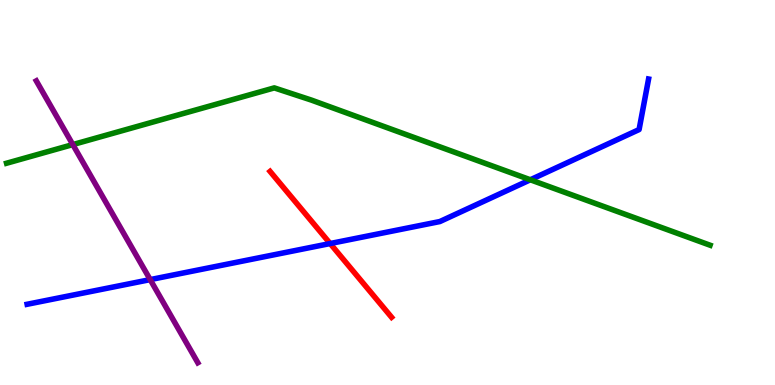[{'lines': ['blue', 'red'], 'intersections': [{'x': 4.26, 'y': 3.67}]}, {'lines': ['green', 'red'], 'intersections': []}, {'lines': ['purple', 'red'], 'intersections': []}, {'lines': ['blue', 'green'], 'intersections': [{'x': 6.84, 'y': 5.33}]}, {'lines': ['blue', 'purple'], 'intersections': [{'x': 1.94, 'y': 2.74}]}, {'lines': ['green', 'purple'], 'intersections': [{'x': 0.94, 'y': 6.24}]}]